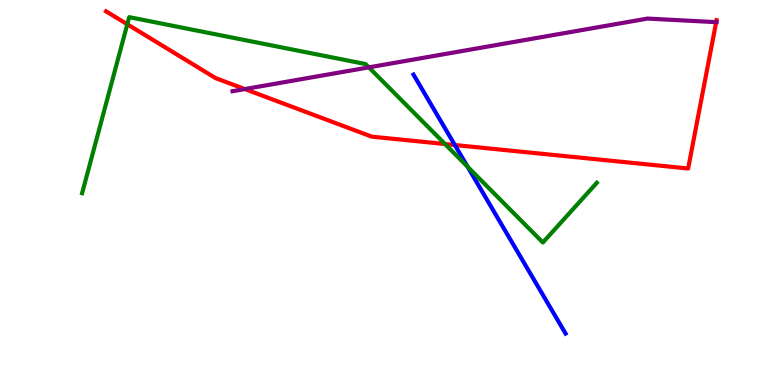[{'lines': ['blue', 'red'], 'intersections': [{'x': 5.87, 'y': 6.23}]}, {'lines': ['green', 'red'], 'intersections': [{'x': 1.64, 'y': 9.37}, {'x': 5.74, 'y': 6.26}]}, {'lines': ['purple', 'red'], 'intersections': [{'x': 3.16, 'y': 7.69}, {'x': 9.24, 'y': 9.42}]}, {'lines': ['blue', 'green'], 'intersections': [{'x': 6.03, 'y': 5.67}]}, {'lines': ['blue', 'purple'], 'intersections': []}, {'lines': ['green', 'purple'], 'intersections': [{'x': 4.76, 'y': 8.25}]}]